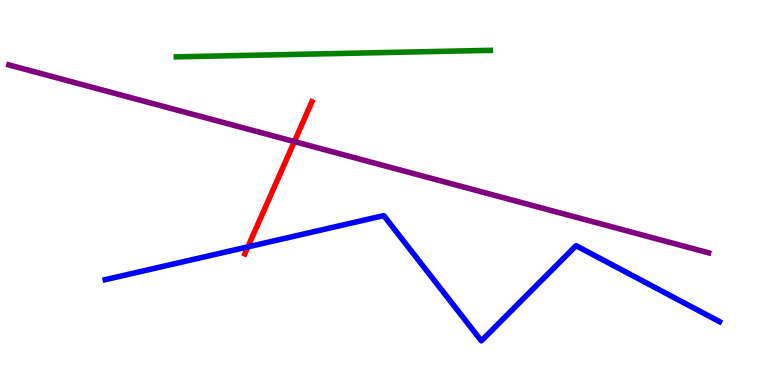[{'lines': ['blue', 'red'], 'intersections': [{'x': 3.2, 'y': 3.59}]}, {'lines': ['green', 'red'], 'intersections': []}, {'lines': ['purple', 'red'], 'intersections': [{'x': 3.8, 'y': 6.32}]}, {'lines': ['blue', 'green'], 'intersections': []}, {'lines': ['blue', 'purple'], 'intersections': []}, {'lines': ['green', 'purple'], 'intersections': []}]